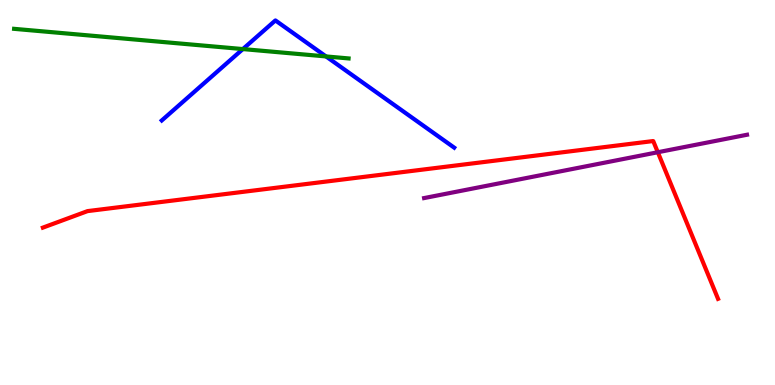[{'lines': ['blue', 'red'], 'intersections': []}, {'lines': ['green', 'red'], 'intersections': []}, {'lines': ['purple', 'red'], 'intersections': [{'x': 8.49, 'y': 6.05}]}, {'lines': ['blue', 'green'], 'intersections': [{'x': 3.13, 'y': 8.73}, {'x': 4.21, 'y': 8.53}]}, {'lines': ['blue', 'purple'], 'intersections': []}, {'lines': ['green', 'purple'], 'intersections': []}]